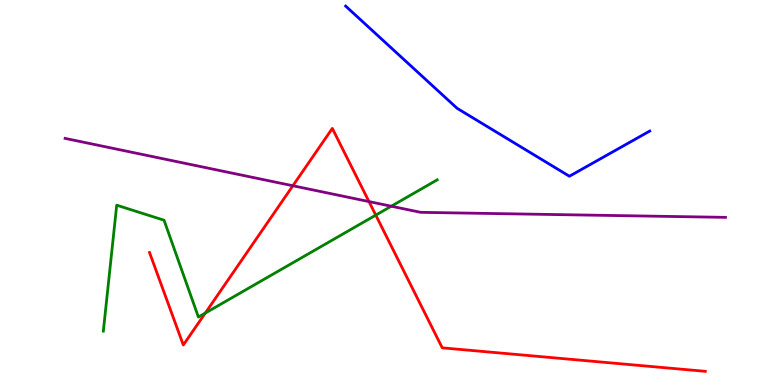[{'lines': ['blue', 'red'], 'intersections': []}, {'lines': ['green', 'red'], 'intersections': [{'x': 2.65, 'y': 1.87}, {'x': 4.85, 'y': 4.41}]}, {'lines': ['purple', 'red'], 'intersections': [{'x': 3.78, 'y': 5.18}, {'x': 4.76, 'y': 4.76}]}, {'lines': ['blue', 'green'], 'intersections': []}, {'lines': ['blue', 'purple'], 'intersections': []}, {'lines': ['green', 'purple'], 'intersections': [{'x': 5.05, 'y': 4.64}]}]